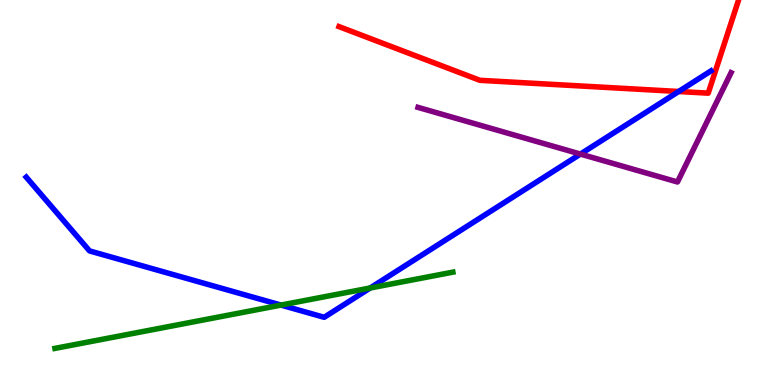[{'lines': ['blue', 'red'], 'intersections': [{'x': 8.76, 'y': 7.62}]}, {'lines': ['green', 'red'], 'intersections': []}, {'lines': ['purple', 'red'], 'intersections': []}, {'lines': ['blue', 'green'], 'intersections': [{'x': 3.63, 'y': 2.08}, {'x': 4.78, 'y': 2.52}]}, {'lines': ['blue', 'purple'], 'intersections': [{'x': 7.49, 'y': 6.0}]}, {'lines': ['green', 'purple'], 'intersections': []}]